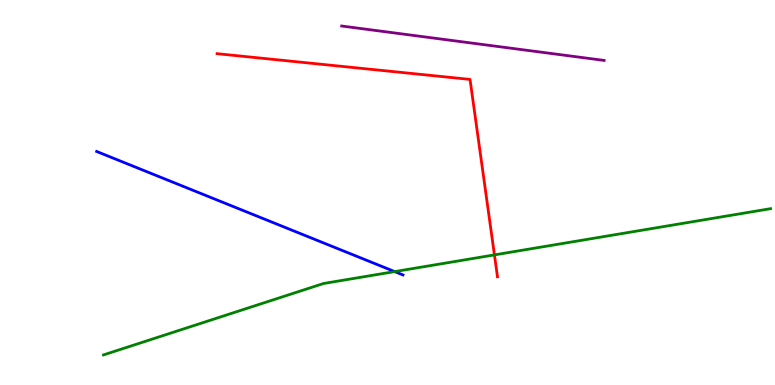[{'lines': ['blue', 'red'], 'intersections': []}, {'lines': ['green', 'red'], 'intersections': [{'x': 6.38, 'y': 3.38}]}, {'lines': ['purple', 'red'], 'intersections': []}, {'lines': ['blue', 'green'], 'intersections': [{'x': 5.09, 'y': 2.95}]}, {'lines': ['blue', 'purple'], 'intersections': []}, {'lines': ['green', 'purple'], 'intersections': []}]